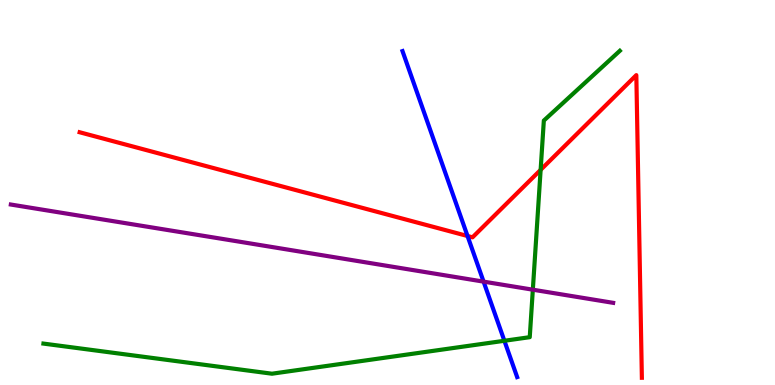[{'lines': ['blue', 'red'], 'intersections': [{'x': 6.03, 'y': 3.87}]}, {'lines': ['green', 'red'], 'intersections': [{'x': 6.98, 'y': 5.59}]}, {'lines': ['purple', 'red'], 'intersections': []}, {'lines': ['blue', 'green'], 'intersections': [{'x': 6.51, 'y': 1.15}]}, {'lines': ['blue', 'purple'], 'intersections': [{'x': 6.24, 'y': 2.68}]}, {'lines': ['green', 'purple'], 'intersections': [{'x': 6.88, 'y': 2.48}]}]